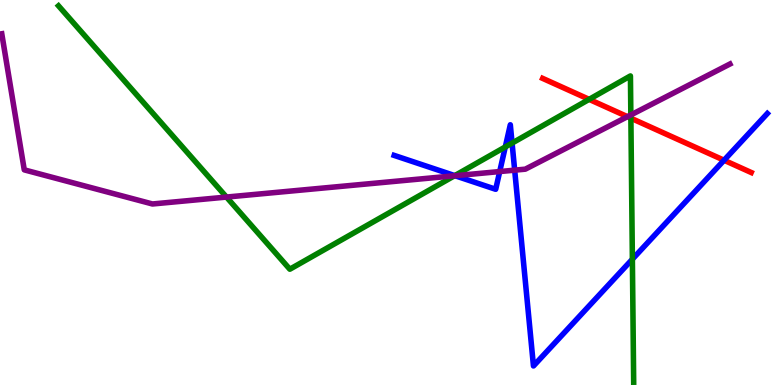[{'lines': ['blue', 'red'], 'intersections': [{'x': 9.34, 'y': 5.84}]}, {'lines': ['green', 'red'], 'intersections': [{'x': 7.6, 'y': 7.42}, {'x': 8.14, 'y': 6.93}]}, {'lines': ['purple', 'red'], 'intersections': [{'x': 8.1, 'y': 6.97}]}, {'lines': ['blue', 'green'], 'intersections': [{'x': 5.87, 'y': 5.44}, {'x': 6.52, 'y': 6.18}, {'x': 6.61, 'y': 6.28}, {'x': 8.16, 'y': 3.27}]}, {'lines': ['blue', 'purple'], 'intersections': [{'x': 5.87, 'y': 5.44}, {'x': 6.45, 'y': 5.54}, {'x': 6.64, 'y': 5.58}]}, {'lines': ['green', 'purple'], 'intersections': [{'x': 2.92, 'y': 4.88}, {'x': 5.86, 'y': 5.43}, {'x': 8.14, 'y': 7.01}]}]